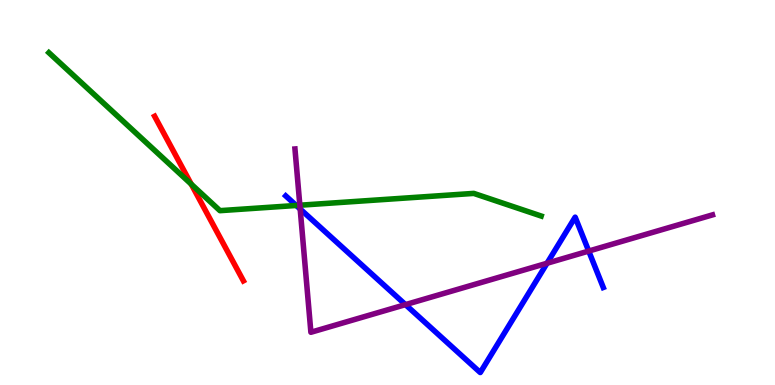[{'lines': ['blue', 'red'], 'intersections': []}, {'lines': ['green', 'red'], 'intersections': [{'x': 2.47, 'y': 5.22}]}, {'lines': ['purple', 'red'], 'intersections': []}, {'lines': ['blue', 'green'], 'intersections': [{'x': 3.82, 'y': 4.66}]}, {'lines': ['blue', 'purple'], 'intersections': [{'x': 3.87, 'y': 4.57}, {'x': 5.23, 'y': 2.09}, {'x': 7.06, 'y': 3.16}, {'x': 7.6, 'y': 3.48}]}, {'lines': ['green', 'purple'], 'intersections': [{'x': 3.87, 'y': 4.67}]}]